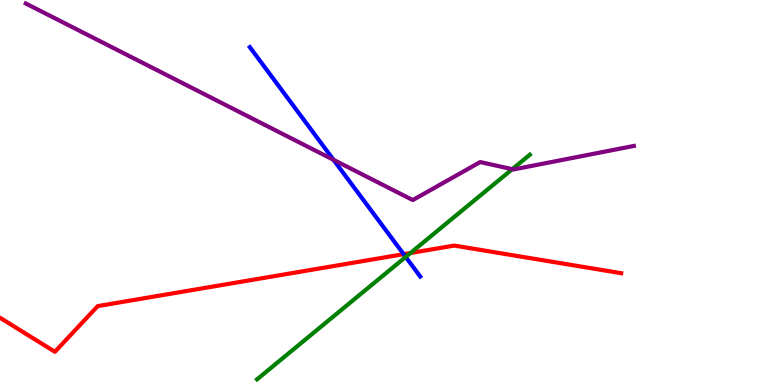[{'lines': ['blue', 'red'], 'intersections': [{'x': 5.21, 'y': 3.4}]}, {'lines': ['green', 'red'], 'intersections': [{'x': 5.3, 'y': 3.43}]}, {'lines': ['purple', 'red'], 'intersections': []}, {'lines': ['blue', 'green'], 'intersections': [{'x': 5.23, 'y': 3.33}]}, {'lines': ['blue', 'purple'], 'intersections': [{'x': 4.3, 'y': 5.85}]}, {'lines': ['green', 'purple'], 'intersections': [{'x': 6.61, 'y': 5.61}]}]